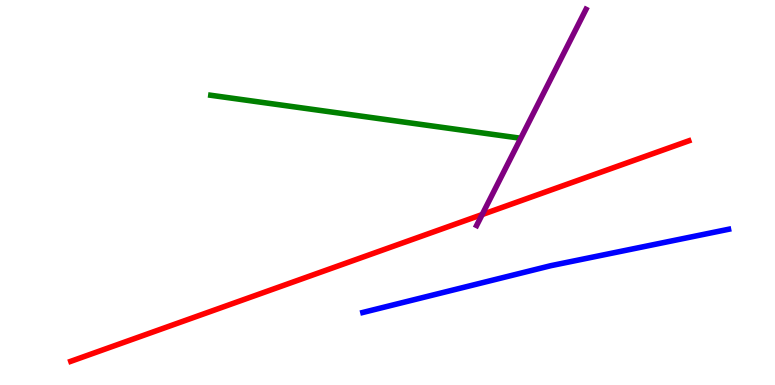[{'lines': ['blue', 'red'], 'intersections': []}, {'lines': ['green', 'red'], 'intersections': []}, {'lines': ['purple', 'red'], 'intersections': [{'x': 6.22, 'y': 4.43}]}, {'lines': ['blue', 'green'], 'intersections': []}, {'lines': ['blue', 'purple'], 'intersections': []}, {'lines': ['green', 'purple'], 'intersections': []}]